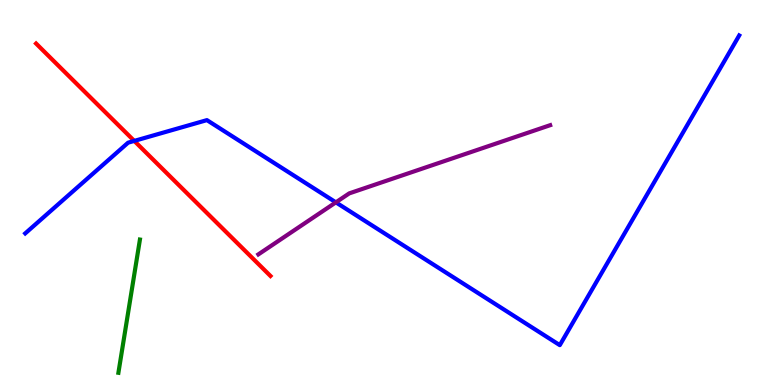[{'lines': ['blue', 'red'], 'intersections': [{'x': 1.73, 'y': 6.34}]}, {'lines': ['green', 'red'], 'intersections': []}, {'lines': ['purple', 'red'], 'intersections': []}, {'lines': ['blue', 'green'], 'intersections': []}, {'lines': ['blue', 'purple'], 'intersections': [{'x': 4.33, 'y': 4.74}]}, {'lines': ['green', 'purple'], 'intersections': []}]